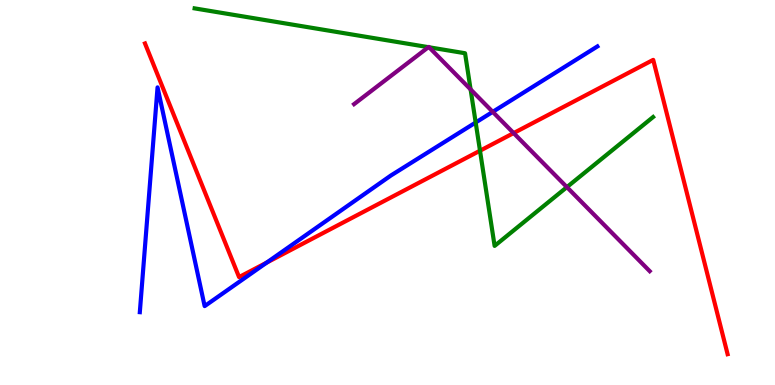[{'lines': ['blue', 'red'], 'intersections': [{'x': 3.44, 'y': 3.18}]}, {'lines': ['green', 'red'], 'intersections': [{'x': 6.19, 'y': 6.09}]}, {'lines': ['purple', 'red'], 'intersections': [{'x': 6.63, 'y': 6.54}]}, {'lines': ['blue', 'green'], 'intersections': [{'x': 6.14, 'y': 6.82}]}, {'lines': ['blue', 'purple'], 'intersections': [{'x': 6.36, 'y': 7.09}]}, {'lines': ['green', 'purple'], 'intersections': [{'x': 5.53, 'y': 8.77}, {'x': 5.54, 'y': 8.77}, {'x': 6.07, 'y': 7.68}, {'x': 7.31, 'y': 5.14}]}]